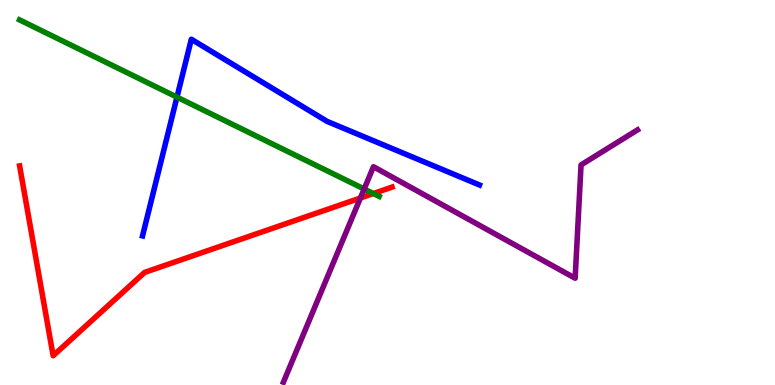[{'lines': ['blue', 'red'], 'intersections': []}, {'lines': ['green', 'red'], 'intersections': [{'x': 4.82, 'y': 4.97}]}, {'lines': ['purple', 'red'], 'intersections': [{'x': 4.65, 'y': 4.86}]}, {'lines': ['blue', 'green'], 'intersections': [{'x': 2.28, 'y': 7.48}]}, {'lines': ['blue', 'purple'], 'intersections': []}, {'lines': ['green', 'purple'], 'intersections': [{'x': 4.7, 'y': 5.09}]}]